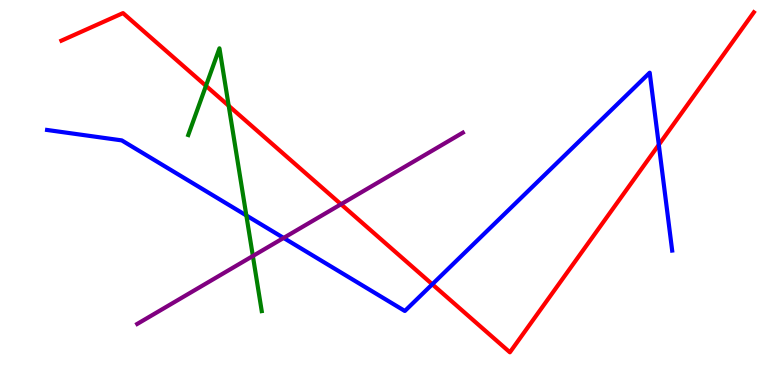[{'lines': ['blue', 'red'], 'intersections': [{'x': 5.58, 'y': 2.62}, {'x': 8.5, 'y': 6.24}]}, {'lines': ['green', 'red'], 'intersections': [{'x': 2.66, 'y': 7.77}, {'x': 2.95, 'y': 7.25}]}, {'lines': ['purple', 'red'], 'intersections': [{'x': 4.4, 'y': 4.7}]}, {'lines': ['blue', 'green'], 'intersections': [{'x': 3.18, 'y': 4.4}]}, {'lines': ['blue', 'purple'], 'intersections': [{'x': 3.66, 'y': 3.82}]}, {'lines': ['green', 'purple'], 'intersections': [{'x': 3.26, 'y': 3.35}]}]